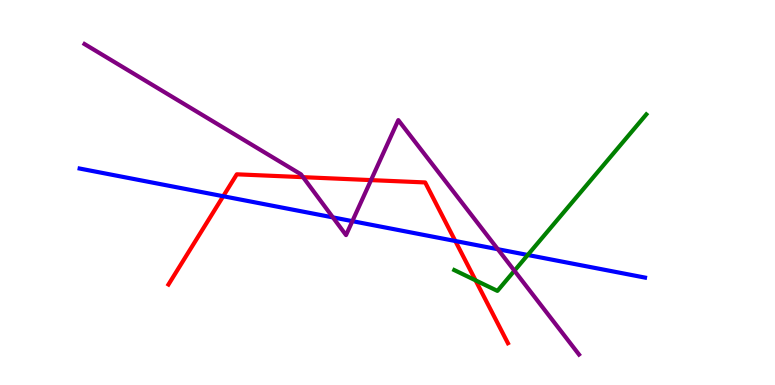[{'lines': ['blue', 'red'], 'intersections': [{'x': 2.88, 'y': 4.9}, {'x': 5.87, 'y': 3.74}]}, {'lines': ['green', 'red'], 'intersections': [{'x': 6.14, 'y': 2.72}]}, {'lines': ['purple', 'red'], 'intersections': [{'x': 3.91, 'y': 5.4}, {'x': 4.79, 'y': 5.32}]}, {'lines': ['blue', 'green'], 'intersections': [{'x': 6.81, 'y': 3.38}]}, {'lines': ['blue', 'purple'], 'intersections': [{'x': 4.3, 'y': 4.35}, {'x': 4.55, 'y': 4.26}, {'x': 6.42, 'y': 3.53}]}, {'lines': ['green', 'purple'], 'intersections': [{'x': 6.64, 'y': 2.97}]}]